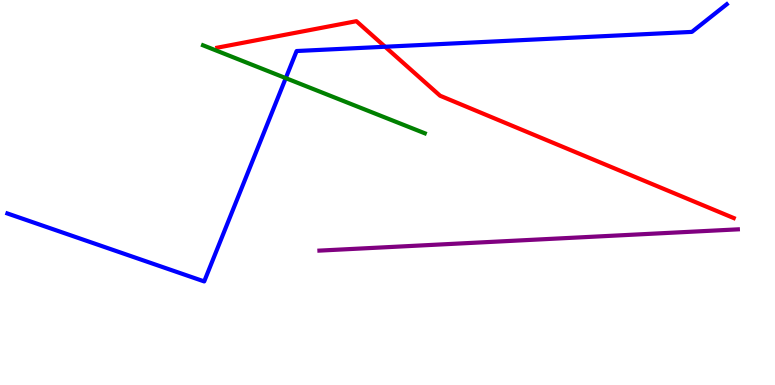[{'lines': ['blue', 'red'], 'intersections': [{'x': 4.97, 'y': 8.79}]}, {'lines': ['green', 'red'], 'intersections': []}, {'lines': ['purple', 'red'], 'intersections': []}, {'lines': ['blue', 'green'], 'intersections': [{'x': 3.69, 'y': 7.97}]}, {'lines': ['blue', 'purple'], 'intersections': []}, {'lines': ['green', 'purple'], 'intersections': []}]